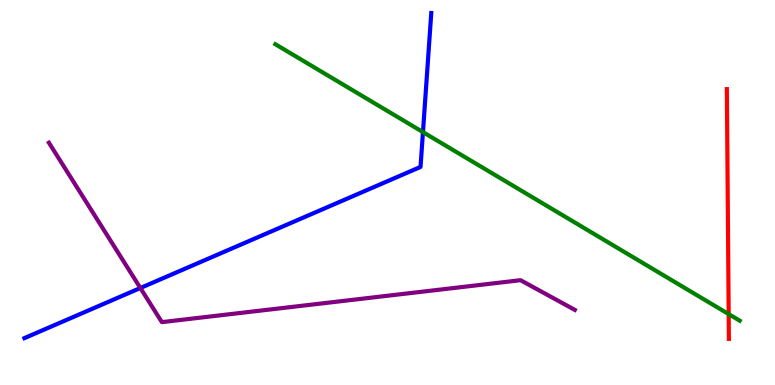[{'lines': ['blue', 'red'], 'intersections': []}, {'lines': ['green', 'red'], 'intersections': [{'x': 9.4, 'y': 1.84}]}, {'lines': ['purple', 'red'], 'intersections': []}, {'lines': ['blue', 'green'], 'intersections': [{'x': 5.46, 'y': 6.57}]}, {'lines': ['blue', 'purple'], 'intersections': [{'x': 1.81, 'y': 2.52}]}, {'lines': ['green', 'purple'], 'intersections': []}]